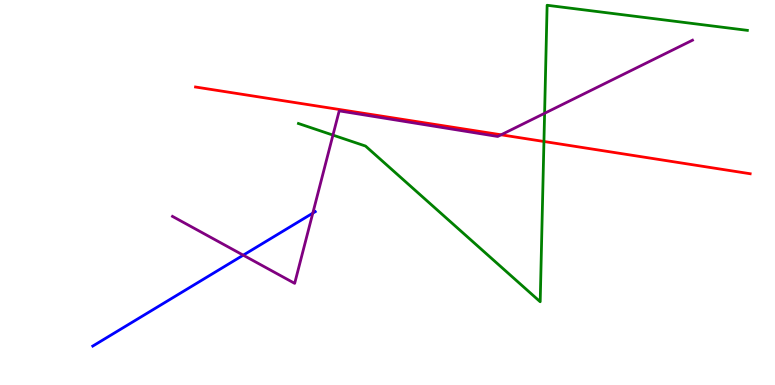[{'lines': ['blue', 'red'], 'intersections': []}, {'lines': ['green', 'red'], 'intersections': [{'x': 7.02, 'y': 6.32}]}, {'lines': ['purple', 'red'], 'intersections': [{'x': 6.47, 'y': 6.5}]}, {'lines': ['blue', 'green'], 'intersections': []}, {'lines': ['blue', 'purple'], 'intersections': [{'x': 3.14, 'y': 3.37}, {'x': 4.04, 'y': 4.46}]}, {'lines': ['green', 'purple'], 'intersections': [{'x': 4.3, 'y': 6.49}, {'x': 7.03, 'y': 7.06}]}]